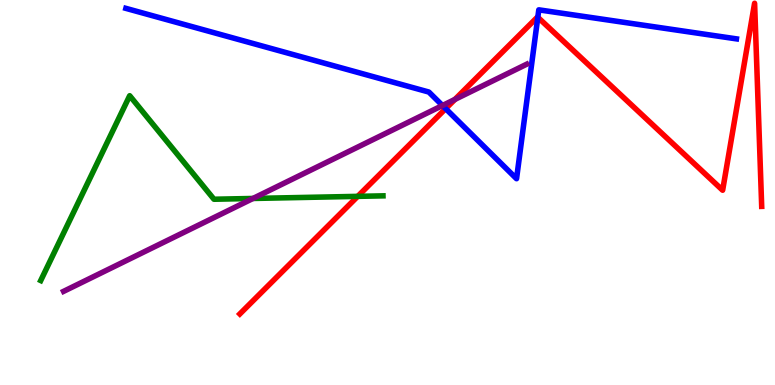[{'lines': ['blue', 'red'], 'intersections': [{'x': 5.75, 'y': 7.18}, {'x': 6.94, 'y': 9.55}]}, {'lines': ['green', 'red'], 'intersections': [{'x': 4.62, 'y': 4.9}]}, {'lines': ['purple', 'red'], 'intersections': [{'x': 5.87, 'y': 7.42}]}, {'lines': ['blue', 'green'], 'intersections': []}, {'lines': ['blue', 'purple'], 'intersections': [{'x': 5.71, 'y': 7.26}]}, {'lines': ['green', 'purple'], 'intersections': [{'x': 3.26, 'y': 4.85}]}]